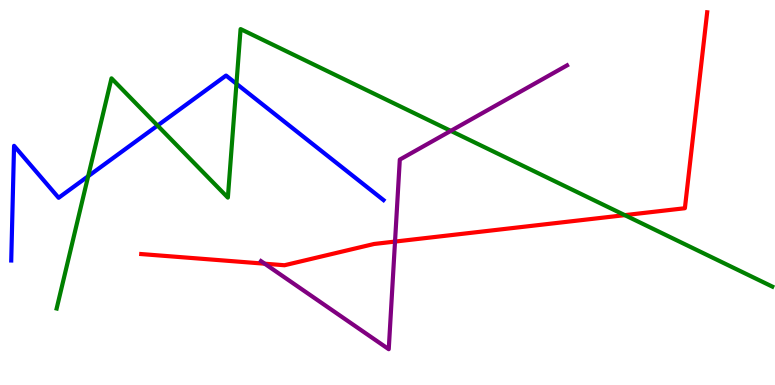[{'lines': ['blue', 'red'], 'intersections': []}, {'lines': ['green', 'red'], 'intersections': [{'x': 8.06, 'y': 4.41}]}, {'lines': ['purple', 'red'], 'intersections': [{'x': 3.42, 'y': 3.15}, {'x': 5.1, 'y': 3.73}]}, {'lines': ['blue', 'green'], 'intersections': [{'x': 1.14, 'y': 5.42}, {'x': 2.03, 'y': 6.74}, {'x': 3.05, 'y': 7.82}]}, {'lines': ['blue', 'purple'], 'intersections': []}, {'lines': ['green', 'purple'], 'intersections': [{'x': 5.82, 'y': 6.6}]}]